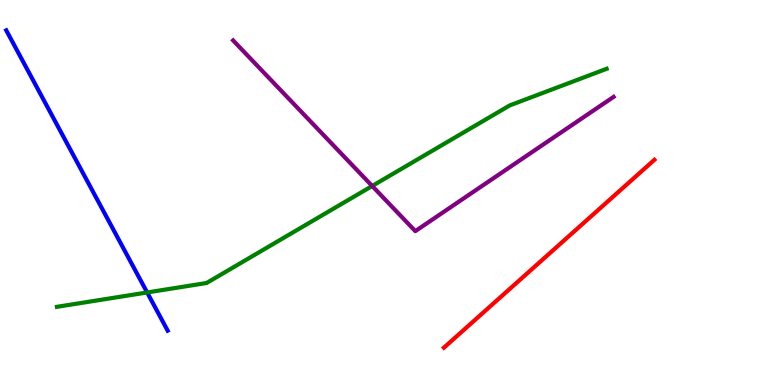[{'lines': ['blue', 'red'], 'intersections': []}, {'lines': ['green', 'red'], 'intersections': []}, {'lines': ['purple', 'red'], 'intersections': []}, {'lines': ['blue', 'green'], 'intersections': [{'x': 1.9, 'y': 2.4}]}, {'lines': ['blue', 'purple'], 'intersections': []}, {'lines': ['green', 'purple'], 'intersections': [{'x': 4.8, 'y': 5.17}]}]